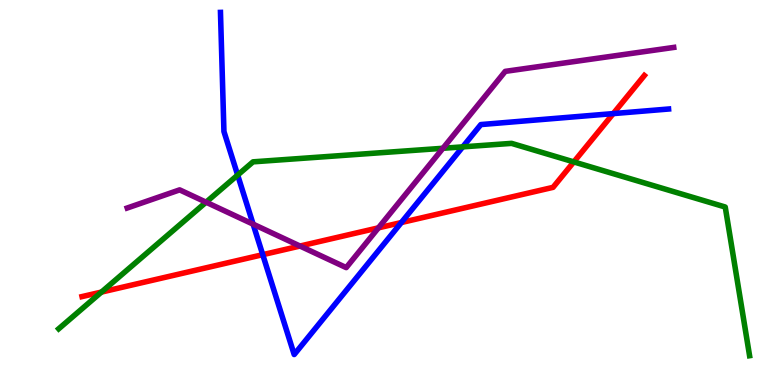[{'lines': ['blue', 'red'], 'intersections': [{'x': 3.39, 'y': 3.38}, {'x': 5.18, 'y': 4.22}, {'x': 7.91, 'y': 7.05}]}, {'lines': ['green', 'red'], 'intersections': [{'x': 1.31, 'y': 2.41}, {'x': 7.4, 'y': 5.79}]}, {'lines': ['purple', 'red'], 'intersections': [{'x': 3.87, 'y': 3.61}, {'x': 4.88, 'y': 4.08}]}, {'lines': ['blue', 'green'], 'intersections': [{'x': 3.07, 'y': 5.45}, {'x': 5.97, 'y': 6.19}]}, {'lines': ['blue', 'purple'], 'intersections': [{'x': 3.27, 'y': 4.18}]}, {'lines': ['green', 'purple'], 'intersections': [{'x': 2.66, 'y': 4.75}, {'x': 5.72, 'y': 6.15}]}]